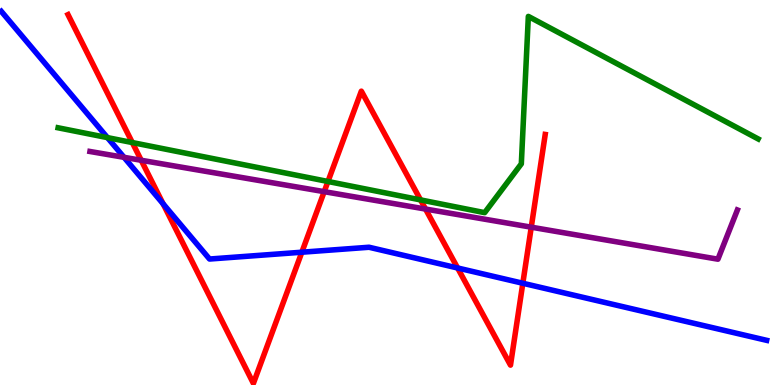[{'lines': ['blue', 'red'], 'intersections': [{'x': 2.1, 'y': 4.71}, {'x': 3.89, 'y': 3.45}, {'x': 5.9, 'y': 3.04}, {'x': 6.75, 'y': 2.64}]}, {'lines': ['green', 'red'], 'intersections': [{'x': 1.71, 'y': 6.3}, {'x': 4.23, 'y': 5.29}, {'x': 5.43, 'y': 4.81}]}, {'lines': ['purple', 'red'], 'intersections': [{'x': 1.82, 'y': 5.84}, {'x': 4.18, 'y': 5.02}, {'x': 5.49, 'y': 4.57}, {'x': 6.85, 'y': 4.1}]}, {'lines': ['blue', 'green'], 'intersections': [{'x': 1.39, 'y': 6.43}]}, {'lines': ['blue', 'purple'], 'intersections': [{'x': 1.6, 'y': 5.91}]}, {'lines': ['green', 'purple'], 'intersections': []}]